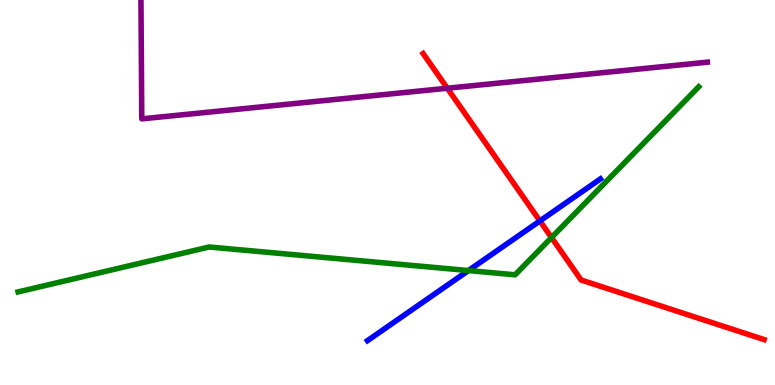[{'lines': ['blue', 'red'], 'intersections': [{'x': 6.97, 'y': 4.26}]}, {'lines': ['green', 'red'], 'intersections': [{'x': 7.12, 'y': 3.83}]}, {'lines': ['purple', 'red'], 'intersections': [{'x': 5.77, 'y': 7.71}]}, {'lines': ['blue', 'green'], 'intersections': [{'x': 6.04, 'y': 2.97}]}, {'lines': ['blue', 'purple'], 'intersections': []}, {'lines': ['green', 'purple'], 'intersections': []}]